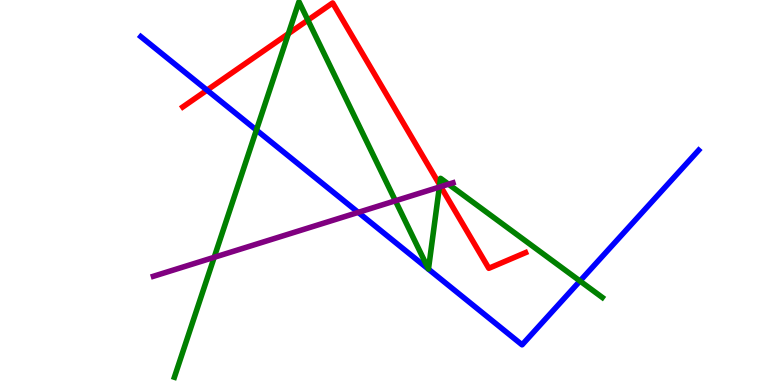[{'lines': ['blue', 'red'], 'intersections': [{'x': 2.67, 'y': 7.66}]}, {'lines': ['green', 'red'], 'intersections': [{'x': 3.72, 'y': 9.13}, {'x': 3.97, 'y': 9.48}, {'x': 5.67, 'y': 5.2}]}, {'lines': ['purple', 'red'], 'intersections': [{'x': 5.69, 'y': 5.15}]}, {'lines': ['blue', 'green'], 'intersections': [{'x': 3.31, 'y': 6.62}, {'x': 7.48, 'y': 2.7}]}, {'lines': ['blue', 'purple'], 'intersections': [{'x': 4.62, 'y': 4.48}]}, {'lines': ['green', 'purple'], 'intersections': [{'x': 2.76, 'y': 3.32}, {'x': 5.1, 'y': 4.78}, {'x': 5.67, 'y': 5.14}, {'x': 5.79, 'y': 5.22}]}]